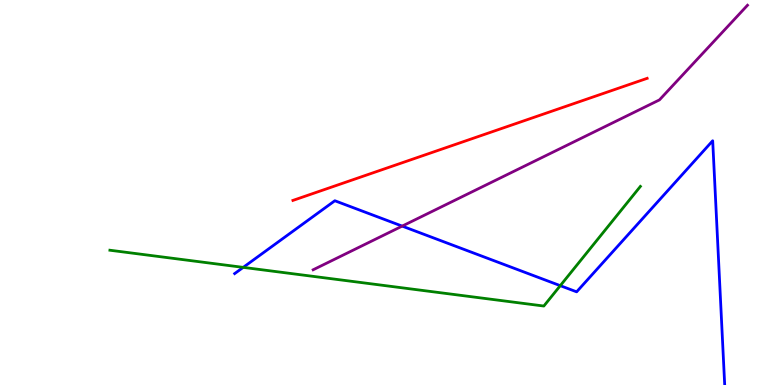[{'lines': ['blue', 'red'], 'intersections': []}, {'lines': ['green', 'red'], 'intersections': []}, {'lines': ['purple', 'red'], 'intersections': []}, {'lines': ['blue', 'green'], 'intersections': [{'x': 3.14, 'y': 3.06}, {'x': 7.23, 'y': 2.58}]}, {'lines': ['blue', 'purple'], 'intersections': [{'x': 5.19, 'y': 4.13}]}, {'lines': ['green', 'purple'], 'intersections': []}]